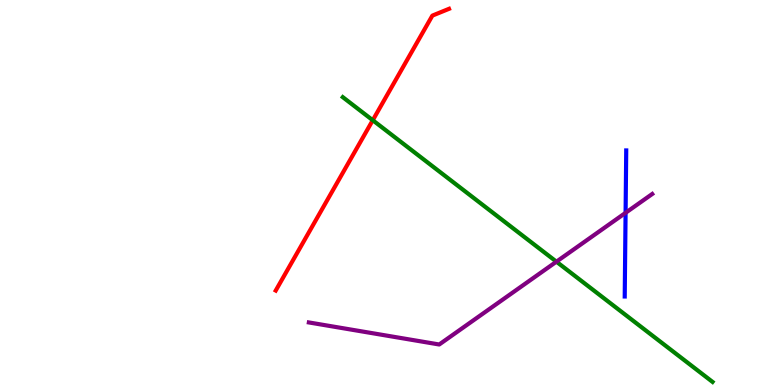[{'lines': ['blue', 'red'], 'intersections': []}, {'lines': ['green', 'red'], 'intersections': [{'x': 4.81, 'y': 6.88}]}, {'lines': ['purple', 'red'], 'intersections': []}, {'lines': ['blue', 'green'], 'intersections': []}, {'lines': ['blue', 'purple'], 'intersections': [{'x': 8.07, 'y': 4.47}]}, {'lines': ['green', 'purple'], 'intersections': [{'x': 7.18, 'y': 3.2}]}]